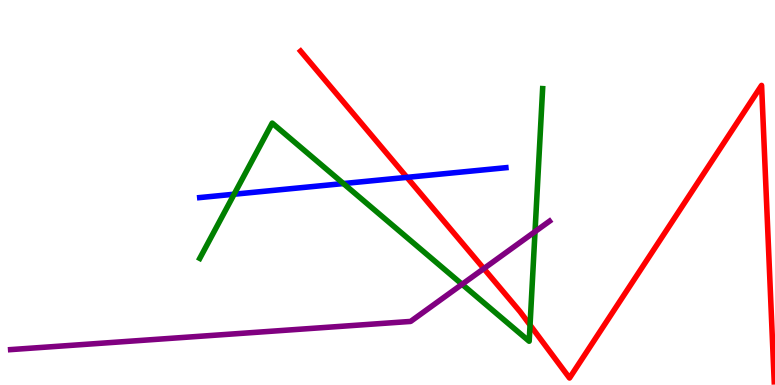[{'lines': ['blue', 'red'], 'intersections': [{'x': 5.25, 'y': 5.39}]}, {'lines': ['green', 'red'], 'intersections': [{'x': 6.84, 'y': 1.56}]}, {'lines': ['purple', 'red'], 'intersections': [{'x': 6.24, 'y': 3.02}]}, {'lines': ['blue', 'green'], 'intersections': [{'x': 3.02, 'y': 4.96}, {'x': 4.43, 'y': 5.23}]}, {'lines': ['blue', 'purple'], 'intersections': []}, {'lines': ['green', 'purple'], 'intersections': [{'x': 5.96, 'y': 2.62}, {'x': 6.9, 'y': 3.98}]}]